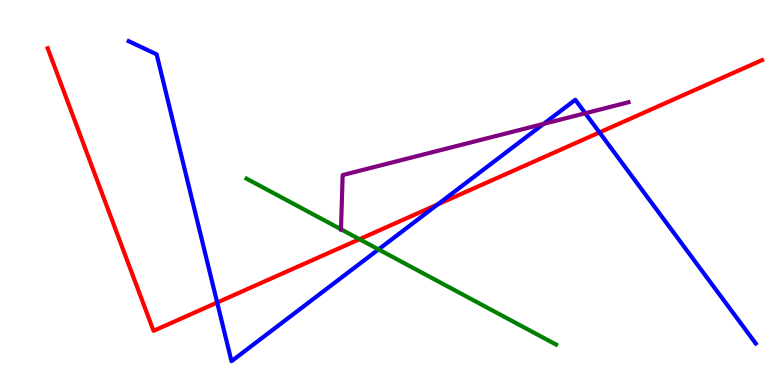[{'lines': ['blue', 'red'], 'intersections': [{'x': 2.8, 'y': 2.14}, {'x': 5.65, 'y': 4.69}, {'x': 7.74, 'y': 6.56}]}, {'lines': ['green', 'red'], 'intersections': [{'x': 4.64, 'y': 3.79}]}, {'lines': ['purple', 'red'], 'intersections': []}, {'lines': ['blue', 'green'], 'intersections': [{'x': 4.88, 'y': 3.52}]}, {'lines': ['blue', 'purple'], 'intersections': [{'x': 7.01, 'y': 6.78}, {'x': 7.55, 'y': 7.06}]}, {'lines': ['green', 'purple'], 'intersections': [{'x': 4.4, 'y': 4.04}]}]